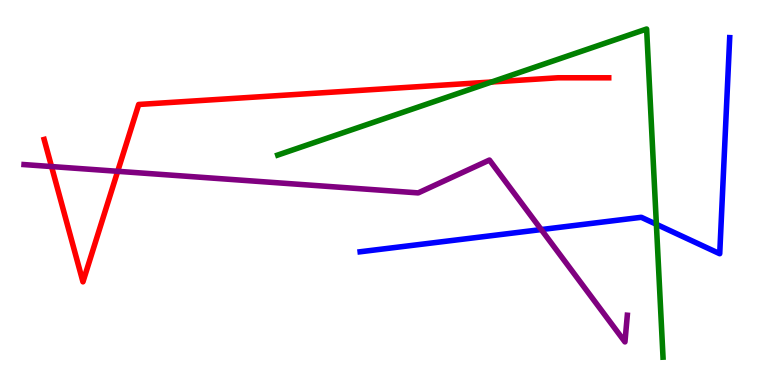[{'lines': ['blue', 'red'], 'intersections': []}, {'lines': ['green', 'red'], 'intersections': [{'x': 6.34, 'y': 7.87}]}, {'lines': ['purple', 'red'], 'intersections': [{'x': 0.665, 'y': 5.67}, {'x': 1.52, 'y': 5.55}]}, {'lines': ['blue', 'green'], 'intersections': [{'x': 8.47, 'y': 4.17}]}, {'lines': ['blue', 'purple'], 'intersections': [{'x': 6.98, 'y': 4.04}]}, {'lines': ['green', 'purple'], 'intersections': []}]